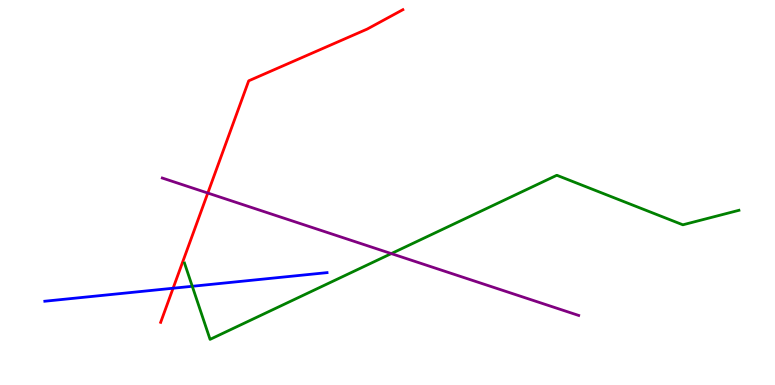[{'lines': ['blue', 'red'], 'intersections': [{'x': 2.23, 'y': 2.51}]}, {'lines': ['green', 'red'], 'intersections': []}, {'lines': ['purple', 'red'], 'intersections': [{'x': 2.68, 'y': 4.99}]}, {'lines': ['blue', 'green'], 'intersections': [{'x': 2.48, 'y': 2.56}]}, {'lines': ['blue', 'purple'], 'intersections': []}, {'lines': ['green', 'purple'], 'intersections': [{'x': 5.05, 'y': 3.41}]}]